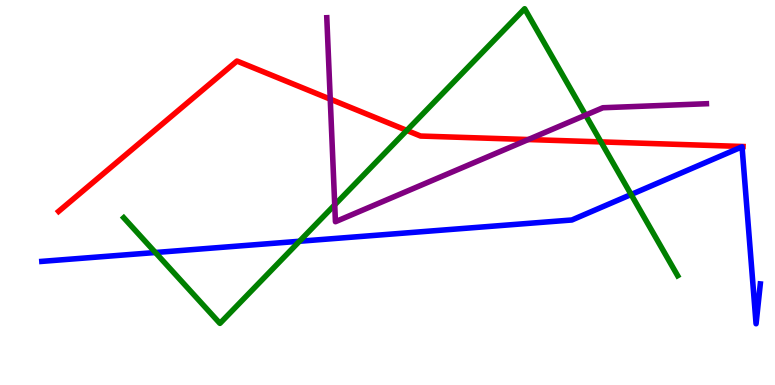[{'lines': ['blue', 'red'], 'intersections': []}, {'lines': ['green', 'red'], 'intersections': [{'x': 5.25, 'y': 6.61}, {'x': 7.75, 'y': 6.31}]}, {'lines': ['purple', 'red'], 'intersections': [{'x': 4.26, 'y': 7.42}, {'x': 6.82, 'y': 6.38}]}, {'lines': ['blue', 'green'], 'intersections': [{'x': 2.01, 'y': 3.44}, {'x': 3.86, 'y': 3.73}, {'x': 8.14, 'y': 4.95}]}, {'lines': ['blue', 'purple'], 'intersections': []}, {'lines': ['green', 'purple'], 'intersections': [{'x': 4.32, 'y': 4.68}, {'x': 7.56, 'y': 7.01}]}]